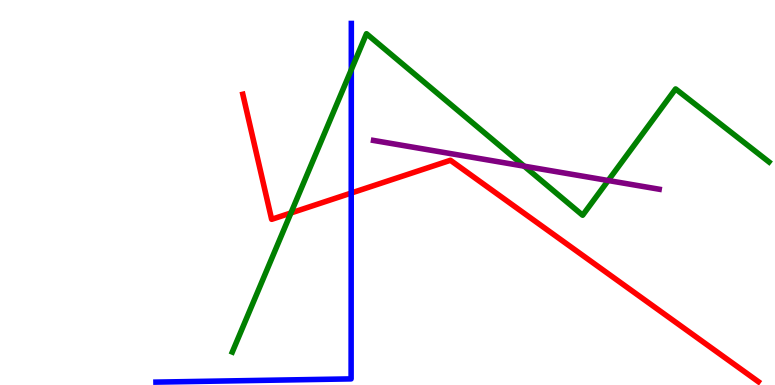[{'lines': ['blue', 'red'], 'intersections': [{'x': 4.53, 'y': 4.99}]}, {'lines': ['green', 'red'], 'intersections': [{'x': 3.75, 'y': 4.47}]}, {'lines': ['purple', 'red'], 'intersections': []}, {'lines': ['blue', 'green'], 'intersections': [{'x': 4.53, 'y': 8.19}]}, {'lines': ['blue', 'purple'], 'intersections': []}, {'lines': ['green', 'purple'], 'intersections': [{'x': 6.76, 'y': 5.68}, {'x': 7.85, 'y': 5.31}]}]